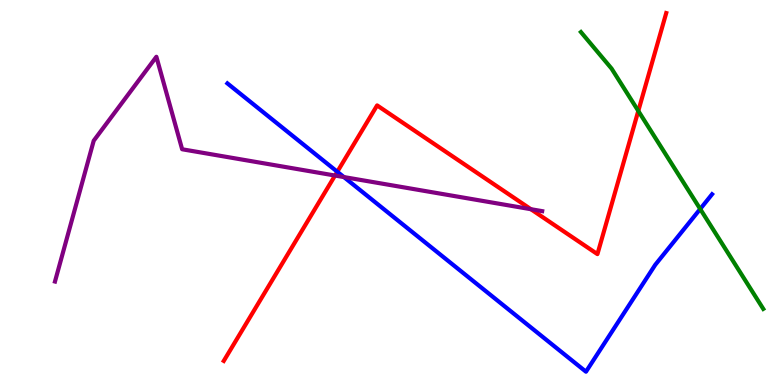[{'lines': ['blue', 'red'], 'intersections': [{'x': 4.35, 'y': 5.54}]}, {'lines': ['green', 'red'], 'intersections': [{'x': 8.24, 'y': 7.12}]}, {'lines': ['purple', 'red'], 'intersections': [{'x': 4.32, 'y': 5.44}, {'x': 6.85, 'y': 4.57}]}, {'lines': ['blue', 'green'], 'intersections': [{'x': 9.03, 'y': 4.57}]}, {'lines': ['blue', 'purple'], 'intersections': [{'x': 4.44, 'y': 5.4}]}, {'lines': ['green', 'purple'], 'intersections': []}]